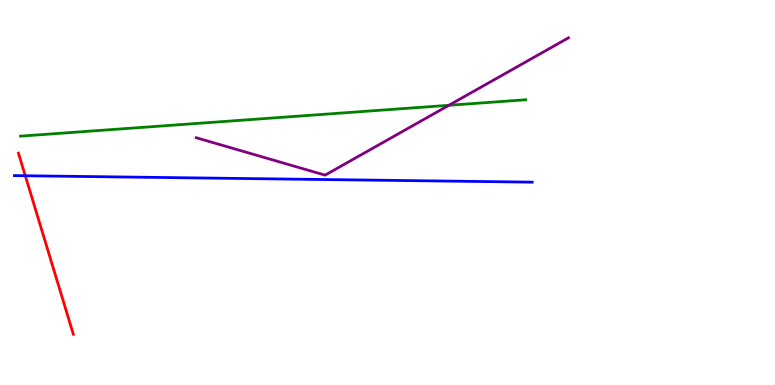[{'lines': ['blue', 'red'], 'intersections': [{'x': 0.326, 'y': 5.43}]}, {'lines': ['green', 'red'], 'intersections': []}, {'lines': ['purple', 'red'], 'intersections': []}, {'lines': ['blue', 'green'], 'intersections': []}, {'lines': ['blue', 'purple'], 'intersections': []}, {'lines': ['green', 'purple'], 'intersections': [{'x': 5.79, 'y': 7.27}]}]